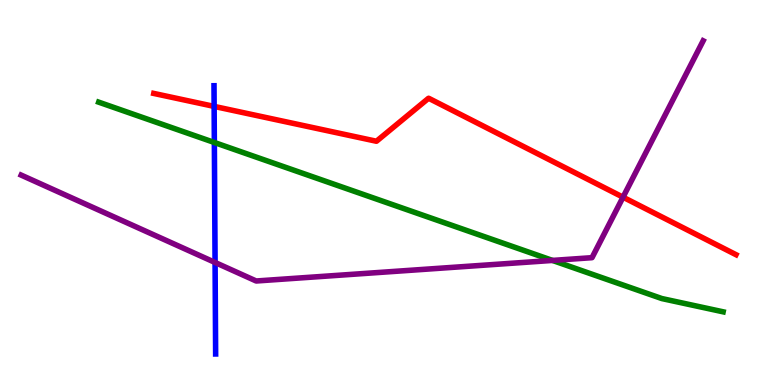[{'lines': ['blue', 'red'], 'intersections': [{'x': 2.76, 'y': 7.24}]}, {'lines': ['green', 'red'], 'intersections': []}, {'lines': ['purple', 'red'], 'intersections': [{'x': 8.04, 'y': 4.88}]}, {'lines': ['blue', 'green'], 'intersections': [{'x': 2.77, 'y': 6.3}]}, {'lines': ['blue', 'purple'], 'intersections': [{'x': 2.78, 'y': 3.18}]}, {'lines': ['green', 'purple'], 'intersections': [{'x': 7.13, 'y': 3.24}]}]